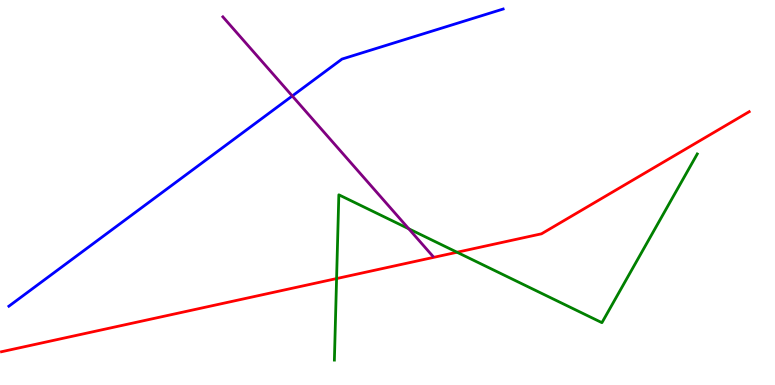[{'lines': ['blue', 'red'], 'intersections': []}, {'lines': ['green', 'red'], 'intersections': [{'x': 4.34, 'y': 2.76}, {'x': 5.9, 'y': 3.45}]}, {'lines': ['purple', 'red'], 'intersections': []}, {'lines': ['blue', 'green'], 'intersections': []}, {'lines': ['blue', 'purple'], 'intersections': [{'x': 3.77, 'y': 7.51}]}, {'lines': ['green', 'purple'], 'intersections': [{'x': 5.27, 'y': 4.06}]}]